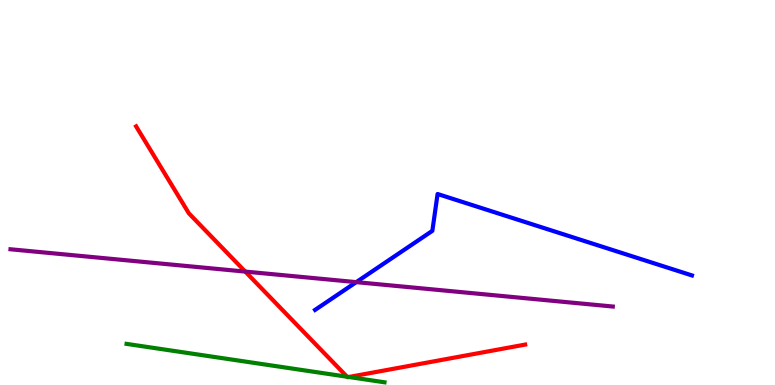[{'lines': ['blue', 'red'], 'intersections': []}, {'lines': ['green', 'red'], 'intersections': [{'x': 4.48, 'y': 0.215}, {'x': 4.5, 'y': 0.208}]}, {'lines': ['purple', 'red'], 'intersections': [{'x': 3.16, 'y': 2.95}]}, {'lines': ['blue', 'green'], 'intersections': []}, {'lines': ['blue', 'purple'], 'intersections': [{'x': 4.6, 'y': 2.67}]}, {'lines': ['green', 'purple'], 'intersections': []}]